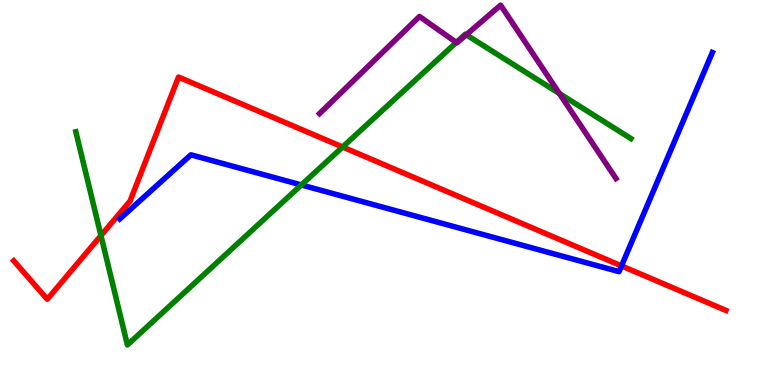[{'lines': ['blue', 'red'], 'intersections': [{'x': 8.02, 'y': 3.09}]}, {'lines': ['green', 'red'], 'intersections': [{'x': 1.3, 'y': 3.88}, {'x': 4.42, 'y': 6.18}]}, {'lines': ['purple', 'red'], 'intersections': []}, {'lines': ['blue', 'green'], 'intersections': [{'x': 3.89, 'y': 5.2}]}, {'lines': ['blue', 'purple'], 'intersections': []}, {'lines': ['green', 'purple'], 'intersections': [{'x': 5.89, 'y': 8.9}, {'x': 6.02, 'y': 9.1}, {'x': 7.22, 'y': 7.57}]}]